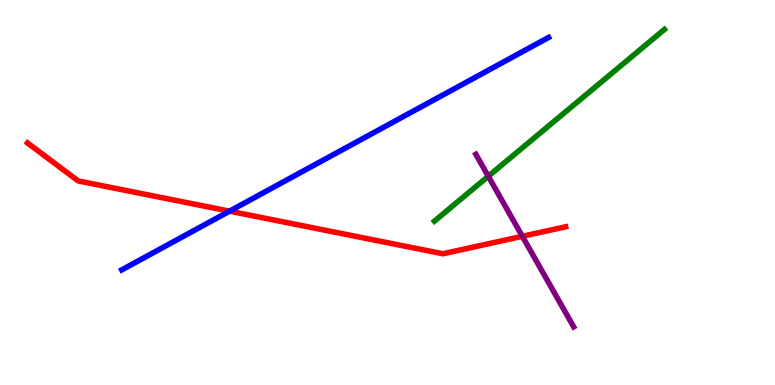[{'lines': ['blue', 'red'], 'intersections': [{'x': 2.96, 'y': 4.52}]}, {'lines': ['green', 'red'], 'intersections': []}, {'lines': ['purple', 'red'], 'intersections': [{'x': 6.74, 'y': 3.86}]}, {'lines': ['blue', 'green'], 'intersections': []}, {'lines': ['blue', 'purple'], 'intersections': []}, {'lines': ['green', 'purple'], 'intersections': [{'x': 6.3, 'y': 5.42}]}]